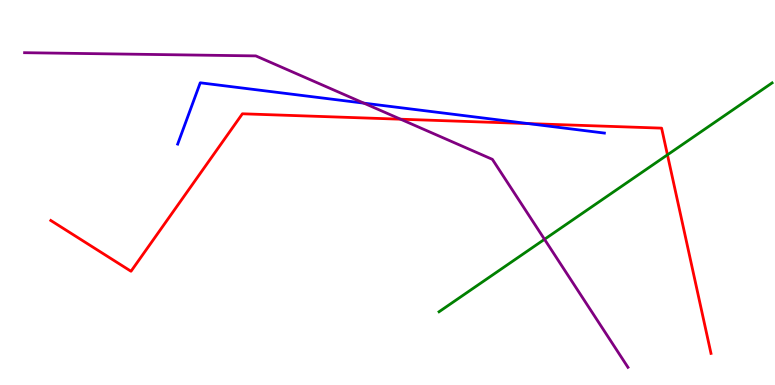[{'lines': ['blue', 'red'], 'intersections': [{'x': 6.81, 'y': 6.79}]}, {'lines': ['green', 'red'], 'intersections': [{'x': 8.61, 'y': 5.98}]}, {'lines': ['purple', 'red'], 'intersections': [{'x': 5.17, 'y': 6.9}]}, {'lines': ['blue', 'green'], 'intersections': []}, {'lines': ['blue', 'purple'], 'intersections': [{'x': 4.69, 'y': 7.32}]}, {'lines': ['green', 'purple'], 'intersections': [{'x': 7.03, 'y': 3.78}]}]